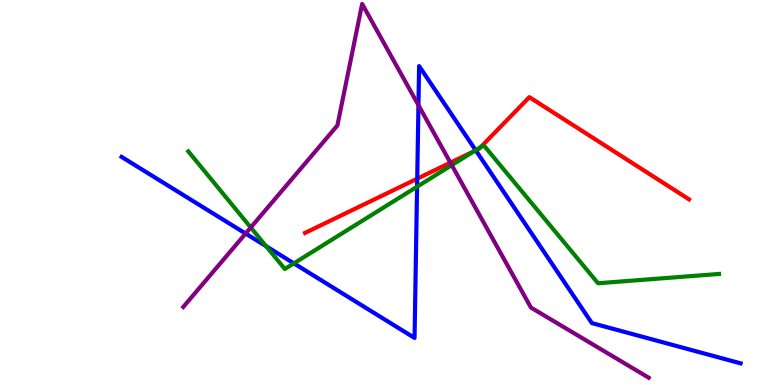[{'lines': ['blue', 'red'], 'intersections': [{'x': 5.38, 'y': 5.36}, {'x': 6.14, 'y': 6.09}]}, {'lines': ['green', 'red'], 'intersections': [{'x': 6.12, 'y': 6.08}, {'x': 6.2, 'y': 6.18}]}, {'lines': ['purple', 'red'], 'intersections': [{'x': 5.81, 'y': 5.78}]}, {'lines': ['blue', 'green'], 'intersections': [{'x': 3.43, 'y': 3.6}, {'x': 3.79, 'y': 3.16}, {'x': 5.38, 'y': 5.15}, {'x': 6.14, 'y': 6.1}]}, {'lines': ['blue', 'purple'], 'intersections': [{'x': 3.17, 'y': 3.93}, {'x': 5.4, 'y': 7.27}]}, {'lines': ['green', 'purple'], 'intersections': [{'x': 3.24, 'y': 4.09}, {'x': 5.83, 'y': 5.71}]}]